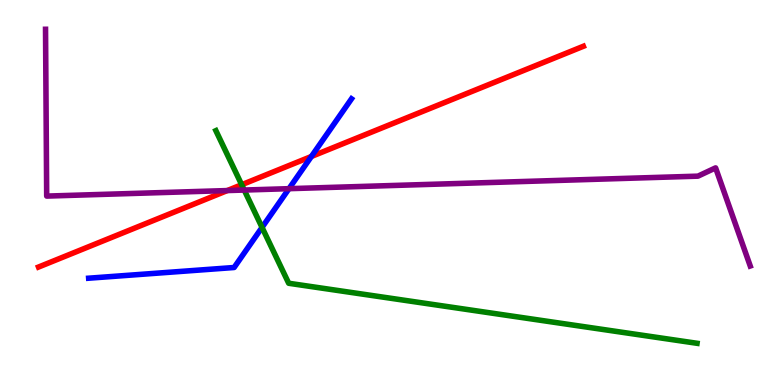[{'lines': ['blue', 'red'], 'intersections': [{'x': 4.02, 'y': 5.94}]}, {'lines': ['green', 'red'], 'intersections': [{'x': 3.12, 'y': 5.2}]}, {'lines': ['purple', 'red'], 'intersections': [{'x': 2.93, 'y': 5.05}]}, {'lines': ['blue', 'green'], 'intersections': [{'x': 3.38, 'y': 4.09}]}, {'lines': ['blue', 'purple'], 'intersections': [{'x': 3.73, 'y': 5.1}]}, {'lines': ['green', 'purple'], 'intersections': [{'x': 3.15, 'y': 5.06}]}]